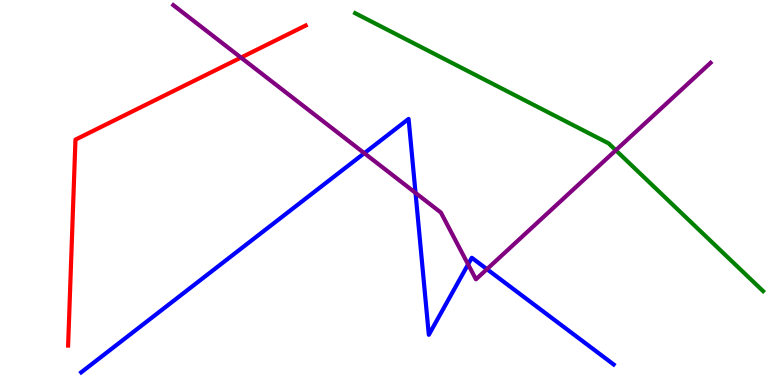[{'lines': ['blue', 'red'], 'intersections': []}, {'lines': ['green', 'red'], 'intersections': []}, {'lines': ['purple', 'red'], 'intersections': [{'x': 3.11, 'y': 8.5}]}, {'lines': ['blue', 'green'], 'intersections': []}, {'lines': ['blue', 'purple'], 'intersections': [{'x': 4.7, 'y': 6.02}, {'x': 5.36, 'y': 4.99}, {'x': 6.04, 'y': 3.13}, {'x': 6.28, 'y': 3.01}]}, {'lines': ['green', 'purple'], 'intersections': [{'x': 7.95, 'y': 6.1}]}]